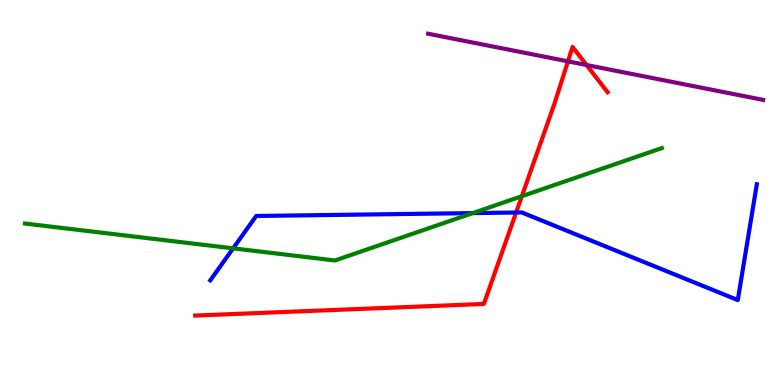[{'lines': ['blue', 'red'], 'intersections': [{'x': 6.66, 'y': 4.48}]}, {'lines': ['green', 'red'], 'intersections': [{'x': 6.73, 'y': 4.9}]}, {'lines': ['purple', 'red'], 'intersections': [{'x': 7.33, 'y': 8.41}, {'x': 7.57, 'y': 8.31}]}, {'lines': ['blue', 'green'], 'intersections': [{'x': 3.01, 'y': 3.55}, {'x': 6.1, 'y': 4.47}]}, {'lines': ['blue', 'purple'], 'intersections': []}, {'lines': ['green', 'purple'], 'intersections': []}]